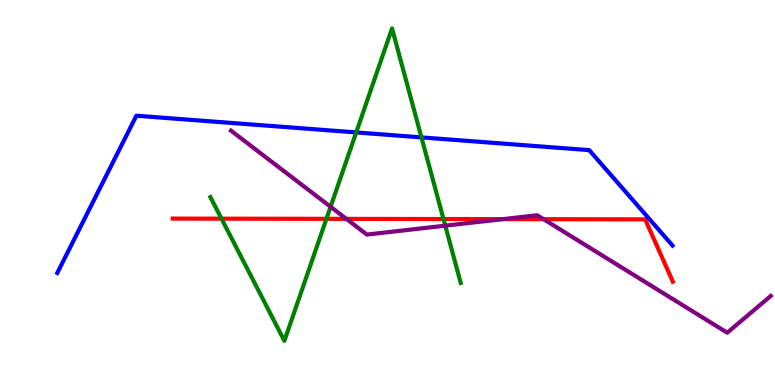[{'lines': ['blue', 'red'], 'intersections': []}, {'lines': ['green', 'red'], 'intersections': [{'x': 2.86, 'y': 4.32}, {'x': 4.21, 'y': 4.32}, {'x': 5.72, 'y': 4.31}]}, {'lines': ['purple', 'red'], 'intersections': [{'x': 4.47, 'y': 4.31}, {'x': 6.49, 'y': 4.31}, {'x': 7.01, 'y': 4.31}]}, {'lines': ['blue', 'green'], 'intersections': [{'x': 4.6, 'y': 6.56}, {'x': 5.44, 'y': 6.43}]}, {'lines': ['blue', 'purple'], 'intersections': []}, {'lines': ['green', 'purple'], 'intersections': [{'x': 4.27, 'y': 4.63}, {'x': 5.75, 'y': 4.14}]}]